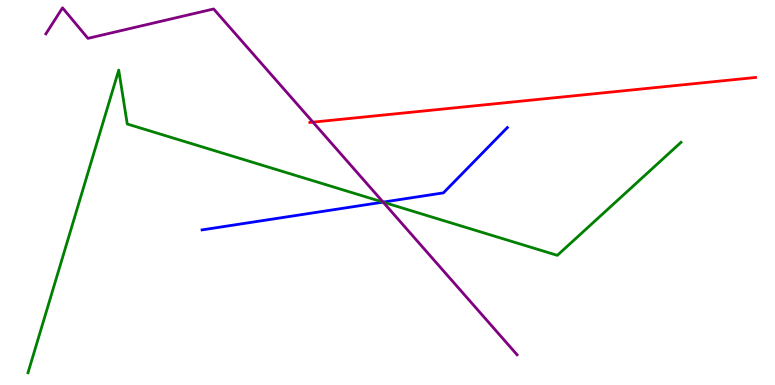[{'lines': ['blue', 'red'], 'intersections': []}, {'lines': ['green', 'red'], 'intersections': []}, {'lines': ['purple', 'red'], 'intersections': [{'x': 4.04, 'y': 6.83}]}, {'lines': ['blue', 'green'], 'intersections': [{'x': 4.94, 'y': 4.75}]}, {'lines': ['blue', 'purple'], 'intersections': [{'x': 4.94, 'y': 4.75}]}, {'lines': ['green', 'purple'], 'intersections': [{'x': 4.94, 'y': 4.75}]}]